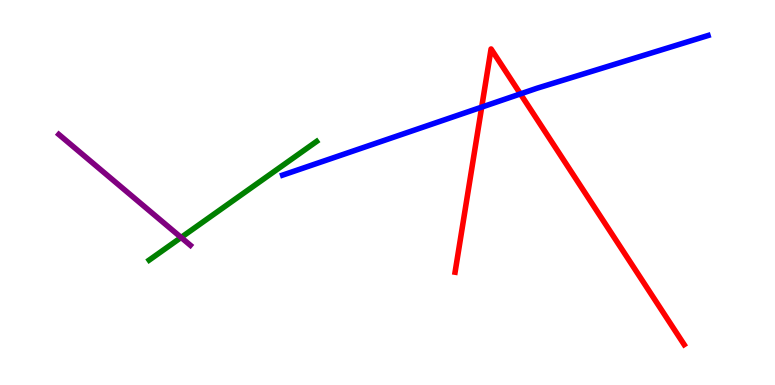[{'lines': ['blue', 'red'], 'intersections': [{'x': 6.22, 'y': 7.22}, {'x': 6.72, 'y': 7.56}]}, {'lines': ['green', 'red'], 'intersections': []}, {'lines': ['purple', 'red'], 'intersections': []}, {'lines': ['blue', 'green'], 'intersections': []}, {'lines': ['blue', 'purple'], 'intersections': []}, {'lines': ['green', 'purple'], 'intersections': [{'x': 2.34, 'y': 3.83}]}]